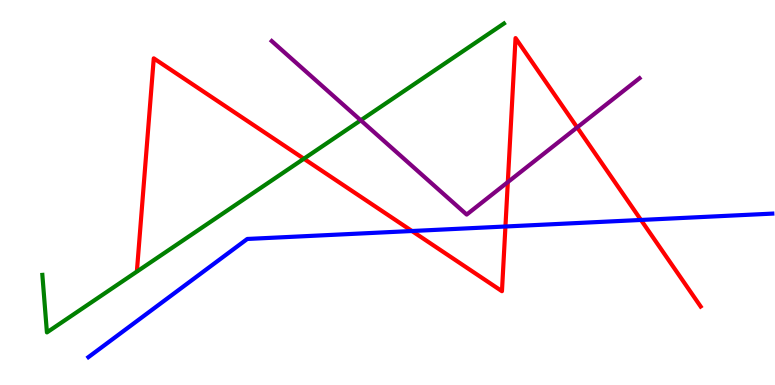[{'lines': ['blue', 'red'], 'intersections': [{'x': 5.32, 'y': 4.0}, {'x': 6.52, 'y': 4.12}, {'x': 8.27, 'y': 4.29}]}, {'lines': ['green', 'red'], 'intersections': [{'x': 3.92, 'y': 5.88}]}, {'lines': ['purple', 'red'], 'intersections': [{'x': 6.55, 'y': 5.27}, {'x': 7.45, 'y': 6.69}]}, {'lines': ['blue', 'green'], 'intersections': []}, {'lines': ['blue', 'purple'], 'intersections': []}, {'lines': ['green', 'purple'], 'intersections': [{'x': 4.65, 'y': 6.88}]}]